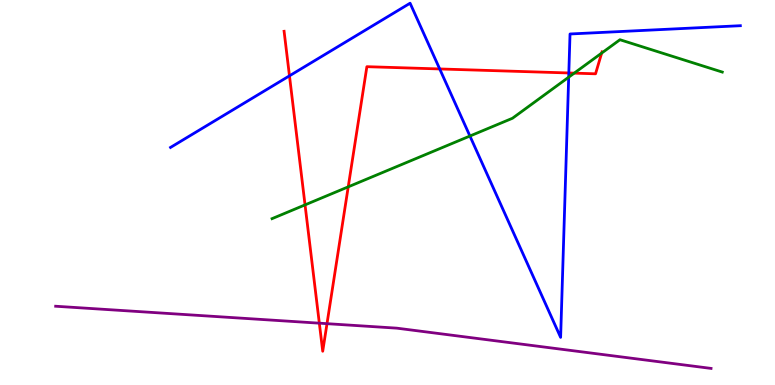[{'lines': ['blue', 'red'], 'intersections': [{'x': 3.74, 'y': 8.03}, {'x': 5.67, 'y': 8.21}, {'x': 7.34, 'y': 8.1}]}, {'lines': ['green', 'red'], 'intersections': [{'x': 3.94, 'y': 4.68}, {'x': 4.49, 'y': 5.15}, {'x': 7.41, 'y': 8.1}, {'x': 7.76, 'y': 8.62}]}, {'lines': ['purple', 'red'], 'intersections': [{'x': 4.12, 'y': 1.61}, {'x': 4.22, 'y': 1.59}]}, {'lines': ['blue', 'green'], 'intersections': [{'x': 6.06, 'y': 6.47}, {'x': 7.34, 'y': 8.0}]}, {'lines': ['blue', 'purple'], 'intersections': []}, {'lines': ['green', 'purple'], 'intersections': []}]